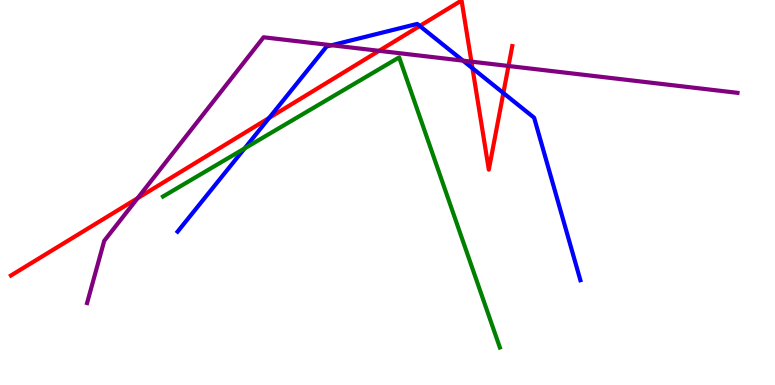[{'lines': ['blue', 'red'], 'intersections': [{'x': 3.47, 'y': 6.94}, {'x': 5.42, 'y': 9.33}, {'x': 6.1, 'y': 8.23}, {'x': 6.5, 'y': 7.58}]}, {'lines': ['green', 'red'], 'intersections': []}, {'lines': ['purple', 'red'], 'intersections': [{'x': 1.78, 'y': 4.85}, {'x': 4.89, 'y': 8.68}, {'x': 6.08, 'y': 8.4}, {'x': 6.56, 'y': 8.29}]}, {'lines': ['blue', 'green'], 'intersections': [{'x': 3.16, 'y': 6.14}]}, {'lines': ['blue', 'purple'], 'intersections': [{'x': 4.28, 'y': 8.82}, {'x': 5.97, 'y': 8.42}]}, {'lines': ['green', 'purple'], 'intersections': []}]